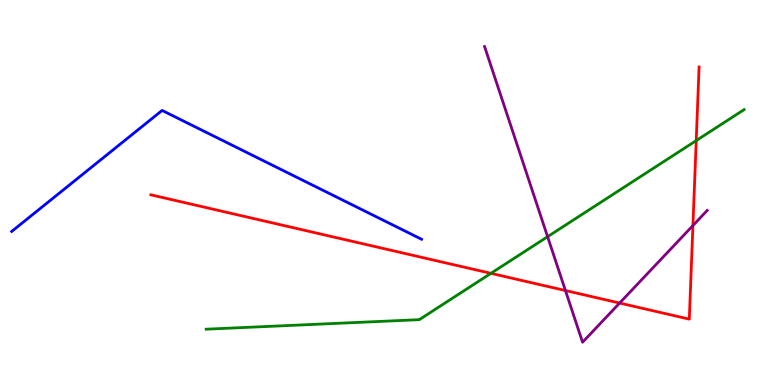[{'lines': ['blue', 'red'], 'intersections': []}, {'lines': ['green', 'red'], 'intersections': [{'x': 6.33, 'y': 2.9}, {'x': 8.98, 'y': 6.35}]}, {'lines': ['purple', 'red'], 'intersections': [{'x': 7.3, 'y': 2.45}, {'x': 8.0, 'y': 2.13}, {'x': 8.94, 'y': 4.14}]}, {'lines': ['blue', 'green'], 'intersections': []}, {'lines': ['blue', 'purple'], 'intersections': []}, {'lines': ['green', 'purple'], 'intersections': [{'x': 7.07, 'y': 3.85}]}]